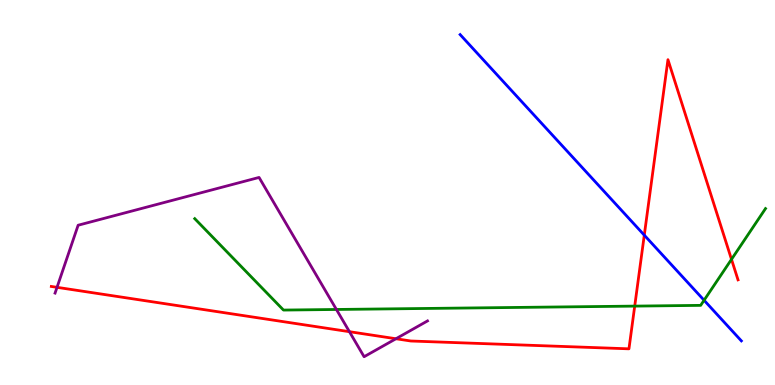[{'lines': ['blue', 'red'], 'intersections': [{'x': 8.31, 'y': 3.89}]}, {'lines': ['green', 'red'], 'intersections': [{'x': 8.19, 'y': 2.05}, {'x': 9.44, 'y': 3.26}]}, {'lines': ['purple', 'red'], 'intersections': [{'x': 0.736, 'y': 2.54}, {'x': 4.51, 'y': 1.38}, {'x': 5.11, 'y': 1.2}]}, {'lines': ['blue', 'green'], 'intersections': [{'x': 9.08, 'y': 2.2}]}, {'lines': ['blue', 'purple'], 'intersections': []}, {'lines': ['green', 'purple'], 'intersections': [{'x': 4.34, 'y': 1.96}]}]